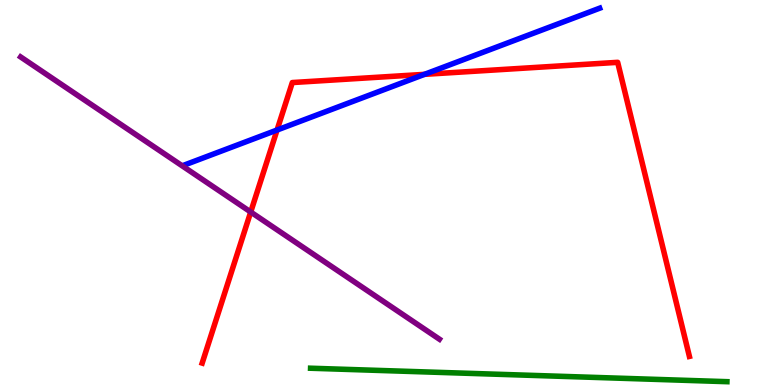[{'lines': ['blue', 'red'], 'intersections': [{'x': 3.57, 'y': 6.62}, {'x': 5.48, 'y': 8.07}]}, {'lines': ['green', 'red'], 'intersections': []}, {'lines': ['purple', 'red'], 'intersections': [{'x': 3.24, 'y': 4.49}]}, {'lines': ['blue', 'green'], 'intersections': []}, {'lines': ['blue', 'purple'], 'intersections': []}, {'lines': ['green', 'purple'], 'intersections': []}]